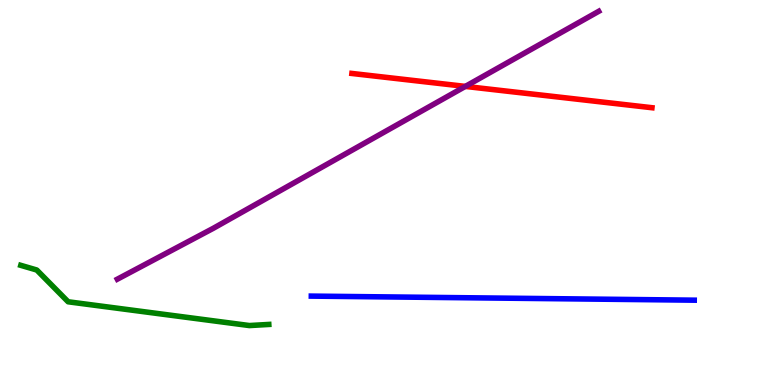[{'lines': ['blue', 'red'], 'intersections': []}, {'lines': ['green', 'red'], 'intersections': []}, {'lines': ['purple', 'red'], 'intersections': [{'x': 6.0, 'y': 7.76}]}, {'lines': ['blue', 'green'], 'intersections': []}, {'lines': ['blue', 'purple'], 'intersections': []}, {'lines': ['green', 'purple'], 'intersections': []}]